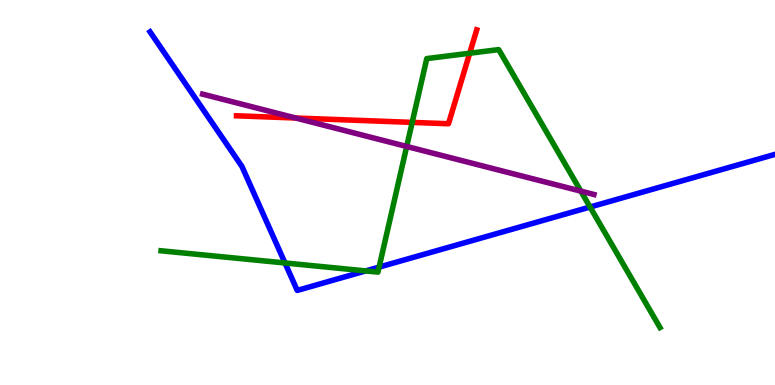[{'lines': ['blue', 'red'], 'intersections': []}, {'lines': ['green', 'red'], 'intersections': [{'x': 5.32, 'y': 6.82}, {'x': 6.06, 'y': 8.62}]}, {'lines': ['purple', 'red'], 'intersections': [{'x': 3.82, 'y': 6.93}]}, {'lines': ['blue', 'green'], 'intersections': [{'x': 3.68, 'y': 3.17}, {'x': 4.72, 'y': 2.96}, {'x': 4.89, 'y': 3.06}, {'x': 7.61, 'y': 4.62}]}, {'lines': ['blue', 'purple'], 'intersections': []}, {'lines': ['green', 'purple'], 'intersections': [{'x': 5.25, 'y': 6.2}, {'x': 7.49, 'y': 5.04}]}]